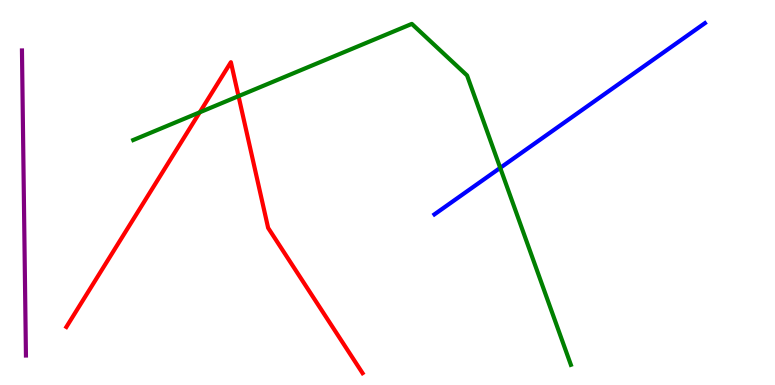[{'lines': ['blue', 'red'], 'intersections': []}, {'lines': ['green', 'red'], 'intersections': [{'x': 2.58, 'y': 7.08}, {'x': 3.08, 'y': 7.5}]}, {'lines': ['purple', 'red'], 'intersections': []}, {'lines': ['blue', 'green'], 'intersections': [{'x': 6.45, 'y': 5.64}]}, {'lines': ['blue', 'purple'], 'intersections': []}, {'lines': ['green', 'purple'], 'intersections': []}]